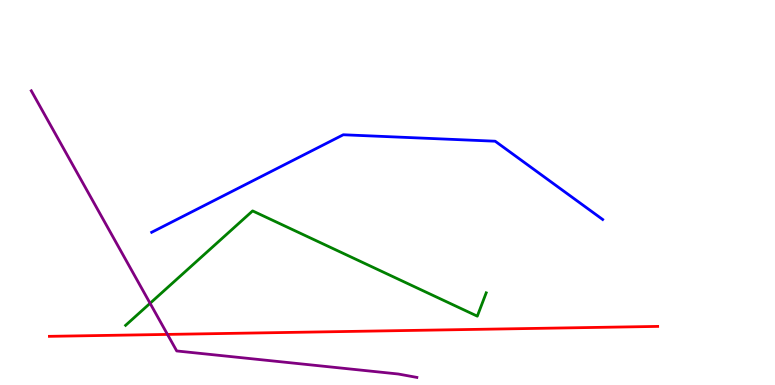[{'lines': ['blue', 'red'], 'intersections': []}, {'lines': ['green', 'red'], 'intersections': []}, {'lines': ['purple', 'red'], 'intersections': [{'x': 2.16, 'y': 1.31}]}, {'lines': ['blue', 'green'], 'intersections': []}, {'lines': ['blue', 'purple'], 'intersections': []}, {'lines': ['green', 'purple'], 'intersections': [{'x': 1.94, 'y': 2.12}]}]